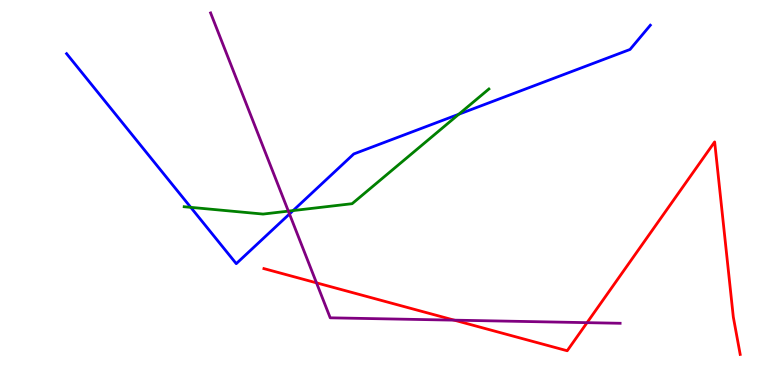[{'lines': ['blue', 'red'], 'intersections': []}, {'lines': ['green', 'red'], 'intersections': []}, {'lines': ['purple', 'red'], 'intersections': [{'x': 4.08, 'y': 2.65}, {'x': 5.86, 'y': 1.68}, {'x': 7.57, 'y': 1.62}]}, {'lines': ['blue', 'green'], 'intersections': [{'x': 2.46, 'y': 4.61}, {'x': 3.78, 'y': 4.53}, {'x': 5.92, 'y': 7.03}]}, {'lines': ['blue', 'purple'], 'intersections': [{'x': 3.74, 'y': 4.44}]}, {'lines': ['green', 'purple'], 'intersections': [{'x': 3.72, 'y': 4.52}]}]